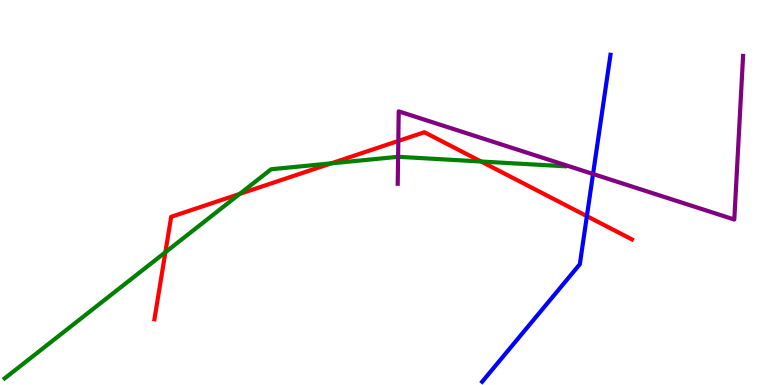[{'lines': ['blue', 'red'], 'intersections': [{'x': 7.57, 'y': 4.39}]}, {'lines': ['green', 'red'], 'intersections': [{'x': 2.13, 'y': 3.45}, {'x': 3.09, 'y': 4.96}, {'x': 4.27, 'y': 5.76}, {'x': 6.21, 'y': 5.81}]}, {'lines': ['purple', 'red'], 'intersections': [{'x': 5.14, 'y': 6.34}]}, {'lines': ['blue', 'green'], 'intersections': []}, {'lines': ['blue', 'purple'], 'intersections': [{'x': 7.65, 'y': 5.48}]}, {'lines': ['green', 'purple'], 'intersections': [{'x': 5.14, 'y': 5.93}]}]